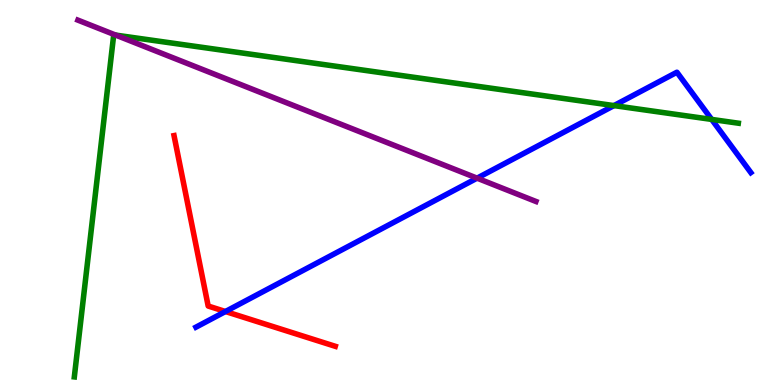[{'lines': ['blue', 'red'], 'intersections': [{'x': 2.91, 'y': 1.91}]}, {'lines': ['green', 'red'], 'intersections': []}, {'lines': ['purple', 'red'], 'intersections': []}, {'lines': ['blue', 'green'], 'intersections': [{'x': 7.92, 'y': 7.26}, {'x': 9.18, 'y': 6.9}]}, {'lines': ['blue', 'purple'], 'intersections': [{'x': 6.16, 'y': 5.37}]}, {'lines': ['green', 'purple'], 'intersections': [{'x': 1.49, 'y': 9.09}]}]